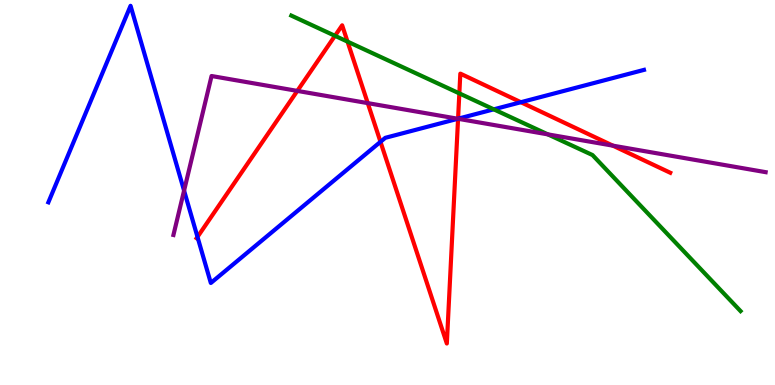[{'lines': ['blue', 'red'], 'intersections': [{'x': 2.55, 'y': 3.85}, {'x': 4.91, 'y': 6.32}, {'x': 5.91, 'y': 6.92}, {'x': 6.72, 'y': 7.35}]}, {'lines': ['green', 'red'], 'intersections': [{'x': 4.32, 'y': 9.07}, {'x': 4.48, 'y': 8.92}, {'x': 5.93, 'y': 7.57}]}, {'lines': ['purple', 'red'], 'intersections': [{'x': 3.84, 'y': 7.64}, {'x': 4.75, 'y': 7.32}, {'x': 5.91, 'y': 6.91}, {'x': 7.91, 'y': 6.22}]}, {'lines': ['blue', 'green'], 'intersections': [{'x': 6.37, 'y': 7.16}]}, {'lines': ['blue', 'purple'], 'intersections': [{'x': 2.38, 'y': 5.05}, {'x': 5.91, 'y': 6.92}]}, {'lines': ['green', 'purple'], 'intersections': [{'x': 7.07, 'y': 6.51}]}]